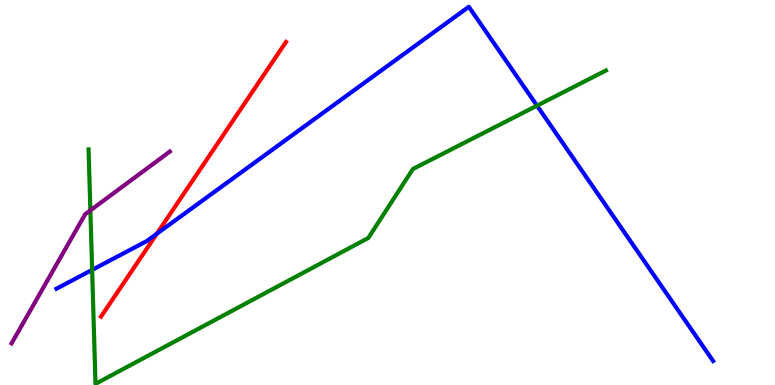[{'lines': ['blue', 'red'], 'intersections': [{'x': 2.02, 'y': 3.93}]}, {'lines': ['green', 'red'], 'intersections': []}, {'lines': ['purple', 'red'], 'intersections': []}, {'lines': ['blue', 'green'], 'intersections': [{'x': 1.19, 'y': 2.99}, {'x': 6.93, 'y': 7.26}]}, {'lines': ['blue', 'purple'], 'intersections': []}, {'lines': ['green', 'purple'], 'intersections': [{'x': 1.17, 'y': 4.54}]}]